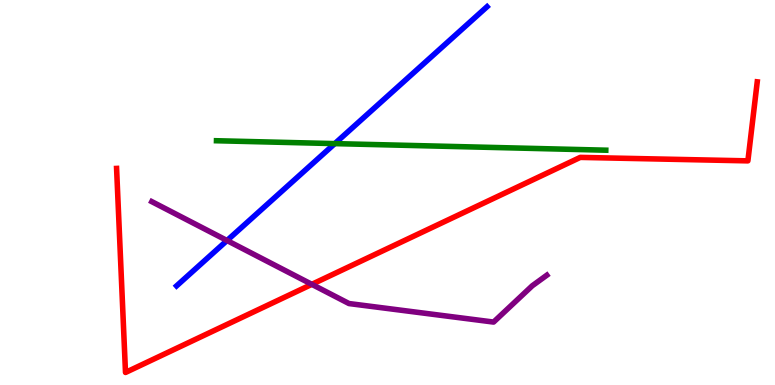[{'lines': ['blue', 'red'], 'intersections': []}, {'lines': ['green', 'red'], 'intersections': []}, {'lines': ['purple', 'red'], 'intersections': [{'x': 4.02, 'y': 2.61}]}, {'lines': ['blue', 'green'], 'intersections': [{'x': 4.32, 'y': 6.27}]}, {'lines': ['blue', 'purple'], 'intersections': [{'x': 2.93, 'y': 3.75}]}, {'lines': ['green', 'purple'], 'intersections': []}]